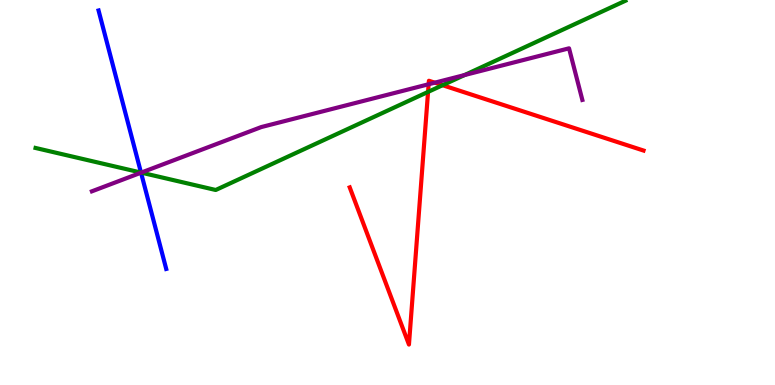[{'lines': ['blue', 'red'], 'intersections': []}, {'lines': ['green', 'red'], 'intersections': [{'x': 5.52, 'y': 7.61}, {'x': 5.71, 'y': 7.79}]}, {'lines': ['purple', 'red'], 'intersections': [{'x': 5.53, 'y': 7.81}, {'x': 5.61, 'y': 7.85}]}, {'lines': ['blue', 'green'], 'intersections': [{'x': 1.82, 'y': 5.52}]}, {'lines': ['blue', 'purple'], 'intersections': [{'x': 1.82, 'y': 5.51}]}, {'lines': ['green', 'purple'], 'intersections': [{'x': 1.82, 'y': 5.52}, {'x': 5.99, 'y': 8.05}]}]